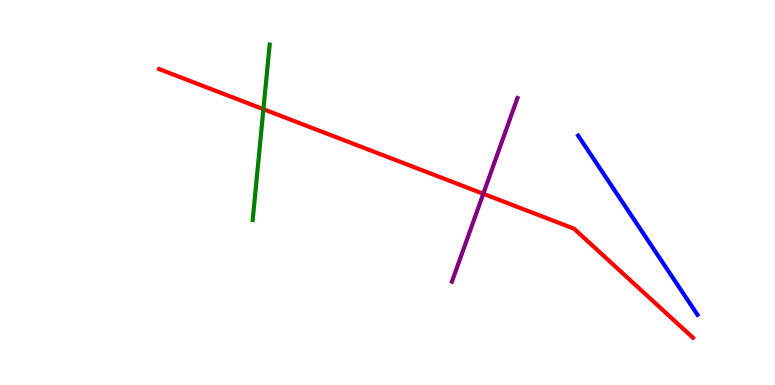[{'lines': ['blue', 'red'], 'intersections': []}, {'lines': ['green', 'red'], 'intersections': [{'x': 3.4, 'y': 7.16}]}, {'lines': ['purple', 'red'], 'intersections': [{'x': 6.24, 'y': 4.97}]}, {'lines': ['blue', 'green'], 'intersections': []}, {'lines': ['blue', 'purple'], 'intersections': []}, {'lines': ['green', 'purple'], 'intersections': []}]